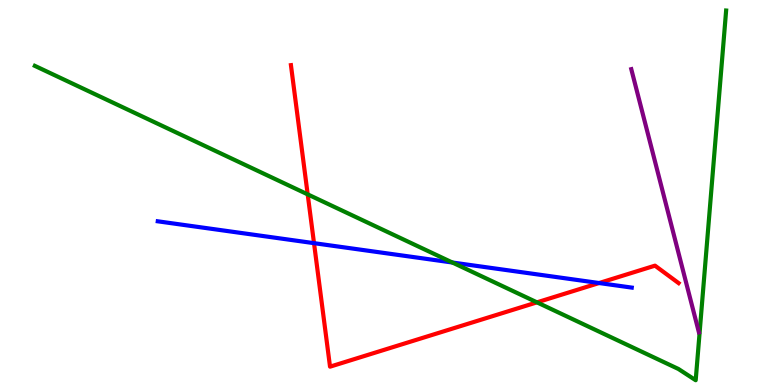[{'lines': ['blue', 'red'], 'intersections': [{'x': 4.05, 'y': 3.68}, {'x': 7.73, 'y': 2.65}]}, {'lines': ['green', 'red'], 'intersections': [{'x': 3.97, 'y': 4.95}, {'x': 6.93, 'y': 2.15}]}, {'lines': ['purple', 'red'], 'intersections': []}, {'lines': ['blue', 'green'], 'intersections': [{'x': 5.84, 'y': 3.18}]}, {'lines': ['blue', 'purple'], 'intersections': []}, {'lines': ['green', 'purple'], 'intersections': []}]